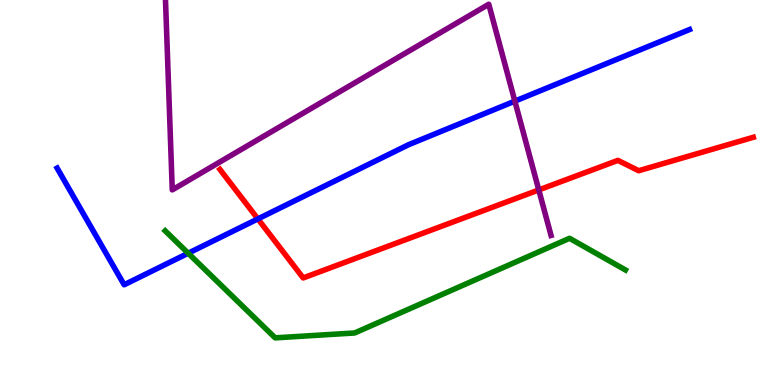[{'lines': ['blue', 'red'], 'intersections': [{'x': 3.33, 'y': 4.31}]}, {'lines': ['green', 'red'], 'intersections': []}, {'lines': ['purple', 'red'], 'intersections': [{'x': 6.95, 'y': 5.07}]}, {'lines': ['blue', 'green'], 'intersections': [{'x': 2.43, 'y': 3.42}]}, {'lines': ['blue', 'purple'], 'intersections': [{'x': 6.64, 'y': 7.37}]}, {'lines': ['green', 'purple'], 'intersections': []}]